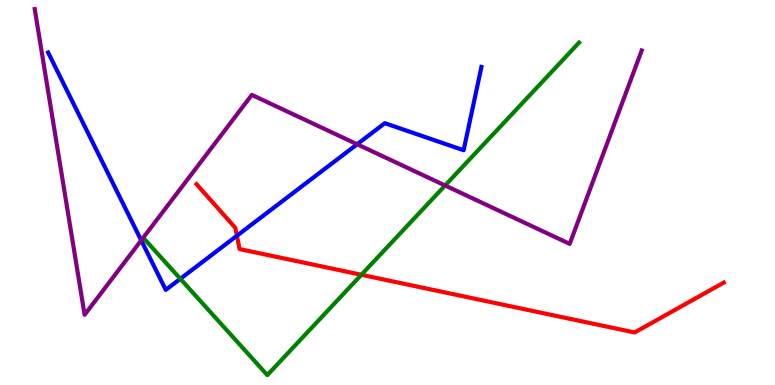[{'lines': ['blue', 'red'], 'intersections': [{'x': 3.06, 'y': 3.88}]}, {'lines': ['green', 'red'], 'intersections': [{'x': 4.66, 'y': 2.86}]}, {'lines': ['purple', 'red'], 'intersections': []}, {'lines': ['blue', 'green'], 'intersections': [{'x': 2.33, 'y': 2.76}]}, {'lines': ['blue', 'purple'], 'intersections': [{'x': 1.82, 'y': 3.76}, {'x': 4.61, 'y': 6.25}]}, {'lines': ['green', 'purple'], 'intersections': [{'x': 5.74, 'y': 5.18}]}]